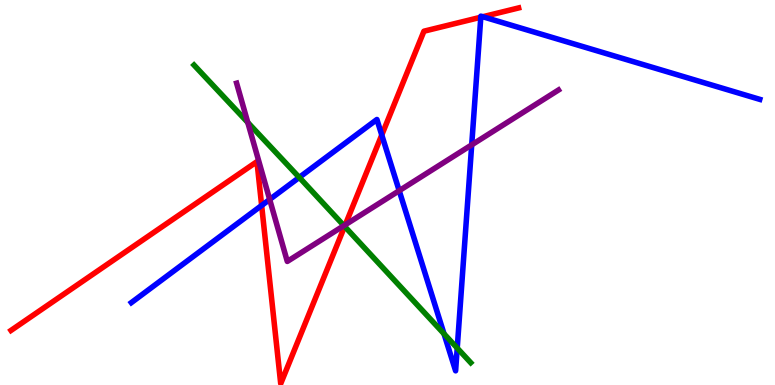[{'lines': ['blue', 'red'], 'intersections': [{'x': 3.38, 'y': 4.66}, {'x': 4.93, 'y': 6.49}, {'x': 6.2, 'y': 9.55}, {'x': 6.23, 'y': 9.57}]}, {'lines': ['green', 'red'], 'intersections': [{'x': 4.45, 'y': 4.12}]}, {'lines': ['purple', 'red'], 'intersections': [{'x': 4.46, 'y': 4.16}]}, {'lines': ['blue', 'green'], 'intersections': [{'x': 3.86, 'y': 5.39}, {'x': 5.73, 'y': 1.33}, {'x': 5.9, 'y': 0.959}]}, {'lines': ['blue', 'purple'], 'intersections': [{'x': 3.48, 'y': 4.82}, {'x': 5.15, 'y': 5.05}, {'x': 6.09, 'y': 6.24}]}, {'lines': ['green', 'purple'], 'intersections': [{'x': 3.2, 'y': 6.82}, {'x': 4.44, 'y': 4.14}]}]